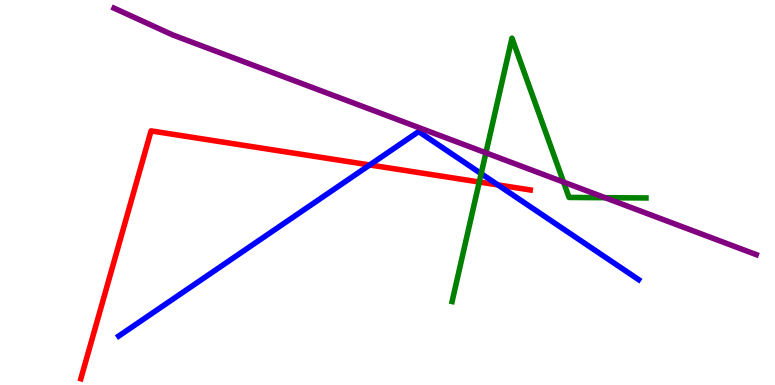[{'lines': ['blue', 'red'], 'intersections': [{'x': 4.77, 'y': 5.72}, {'x': 6.42, 'y': 5.2}]}, {'lines': ['green', 'red'], 'intersections': [{'x': 6.18, 'y': 5.27}]}, {'lines': ['purple', 'red'], 'intersections': []}, {'lines': ['blue', 'green'], 'intersections': [{'x': 6.21, 'y': 5.49}]}, {'lines': ['blue', 'purple'], 'intersections': []}, {'lines': ['green', 'purple'], 'intersections': [{'x': 6.27, 'y': 6.03}, {'x': 7.27, 'y': 5.27}, {'x': 7.81, 'y': 4.87}]}]